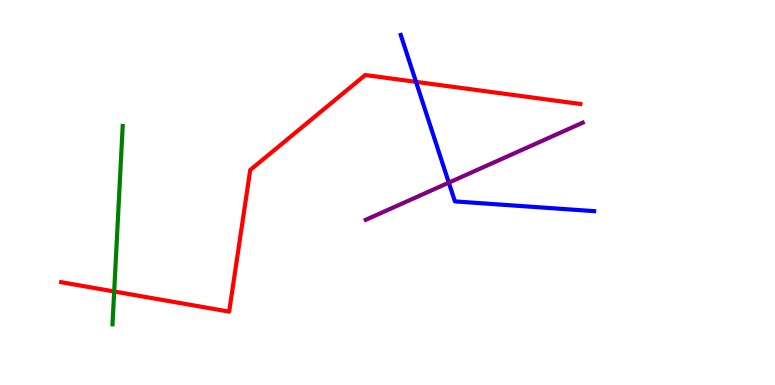[{'lines': ['blue', 'red'], 'intersections': [{'x': 5.37, 'y': 7.87}]}, {'lines': ['green', 'red'], 'intersections': [{'x': 1.47, 'y': 2.43}]}, {'lines': ['purple', 'red'], 'intersections': []}, {'lines': ['blue', 'green'], 'intersections': []}, {'lines': ['blue', 'purple'], 'intersections': [{'x': 5.79, 'y': 5.26}]}, {'lines': ['green', 'purple'], 'intersections': []}]